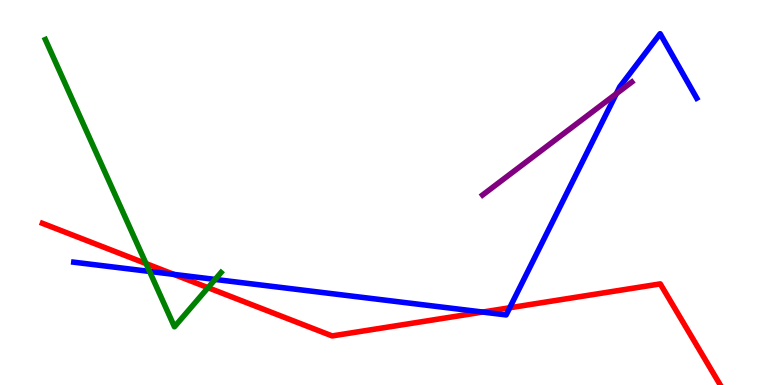[{'lines': ['blue', 'red'], 'intersections': [{'x': 2.24, 'y': 2.87}, {'x': 6.23, 'y': 1.89}, {'x': 6.58, 'y': 2.01}]}, {'lines': ['green', 'red'], 'intersections': [{'x': 1.88, 'y': 3.15}, {'x': 2.68, 'y': 2.53}]}, {'lines': ['purple', 'red'], 'intersections': []}, {'lines': ['blue', 'green'], 'intersections': [{'x': 1.93, 'y': 2.95}, {'x': 2.78, 'y': 2.74}]}, {'lines': ['blue', 'purple'], 'intersections': [{'x': 7.95, 'y': 7.57}]}, {'lines': ['green', 'purple'], 'intersections': []}]